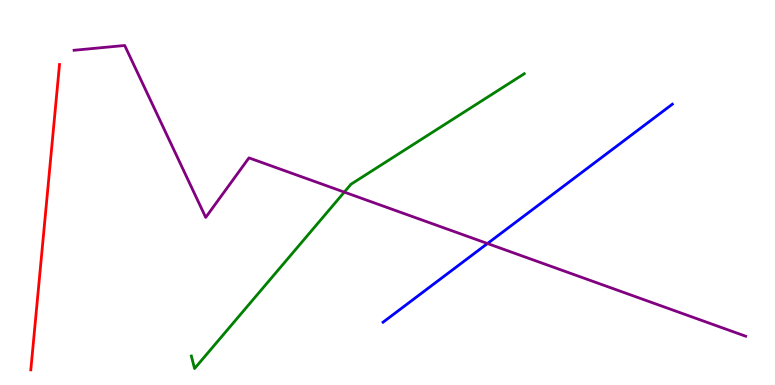[{'lines': ['blue', 'red'], 'intersections': []}, {'lines': ['green', 'red'], 'intersections': []}, {'lines': ['purple', 'red'], 'intersections': []}, {'lines': ['blue', 'green'], 'intersections': []}, {'lines': ['blue', 'purple'], 'intersections': [{'x': 6.29, 'y': 3.67}]}, {'lines': ['green', 'purple'], 'intersections': [{'x': 4.44, 'y': 5.01}]}]